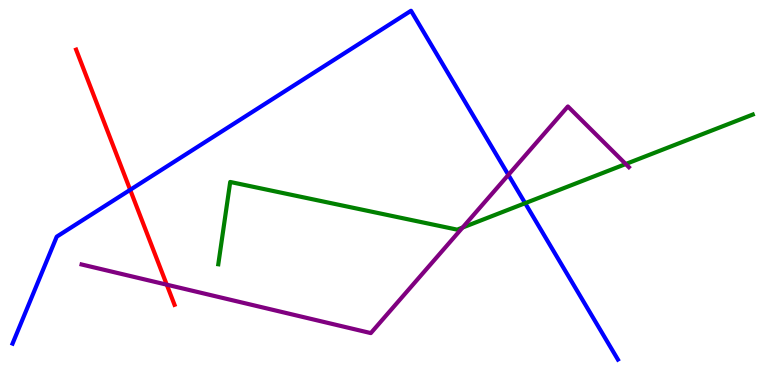[{'lines': ['blue', 'red'], 'intersections': [{'x': 1.68, 'y': 5.07}]}, {'lines': ['green', 'red'], 'intersections': []}, {'lines': ['purple', 'red'], 'intersections': [{'x': 2.15, 'y': 2.61}]}, {'lines': ['blue', 'green'], 'intersections': [{'x': 6.78, 'y': 4.72}]}, {'lines': ['blue', 'purple'], 'intersections': [{'x': 6.56, 'y': 5.46}]}, {'lines': ['green', 'purple'], 'intersections': [{'x': 5.97, 'y': 4.09}, {'x': 8.07, 'y': 5.74}]}]